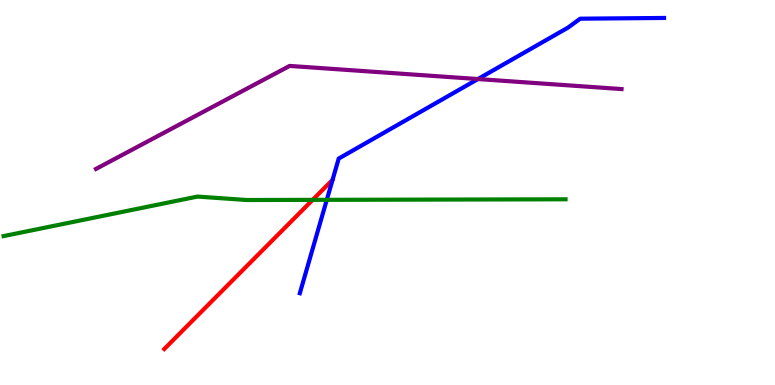[{'lines': ['blue', 'red'], 'intersections': []}, {'lines': ['green', 'red'], 'intersections': [{'x': 4.03, 'y': 4.81}]}, {'lines': ['purple', 'red'], 'intersections': []}, {'lines': ['blue', 'green'], 'intersections': [{'x': 4.22, 'y': 4.81}]}, {'lines': ['blue', 'purple'], 'intersections': [{'x': 6.17, 'y': 7.95}]}, {'lines': ['green', 'purple'], 'intersections': []}]